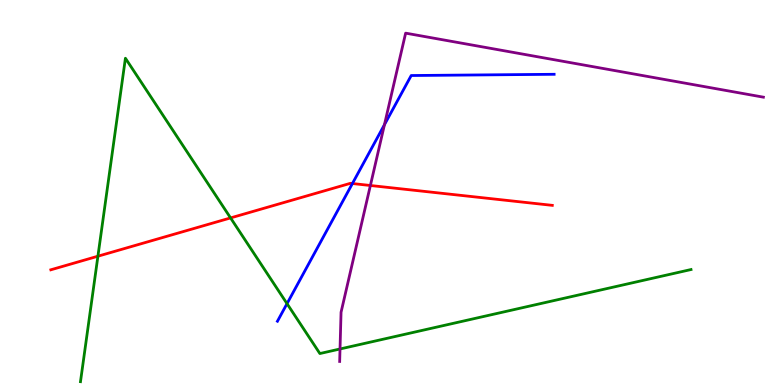[{'lines': ['blue', 'red'], 'intersections': [{'x': 4.55, 'y': 5.23}]}, {'lines': ['green', 'red'], 'intersections': [{'x': 1.26, 'y': 3.35}, {'x': 2.98, 'y': 4.34}]}, {'lines': ['purple', 'red'], 'intersections': [{'x': 4.78, 'y': 5.18}]}, {'lines': ['blue', 'green'], 'intersections': [{'x': 3.7, 'y': 2.11}]}, {'lines': ['blue', 'purple'], 'intersections': [{'x': 4.96, 'y': 6.76}]}, {'lines': ['green', 'purple'], 'intersections': [{'x': 4.39, 'y': 0.936}]}]